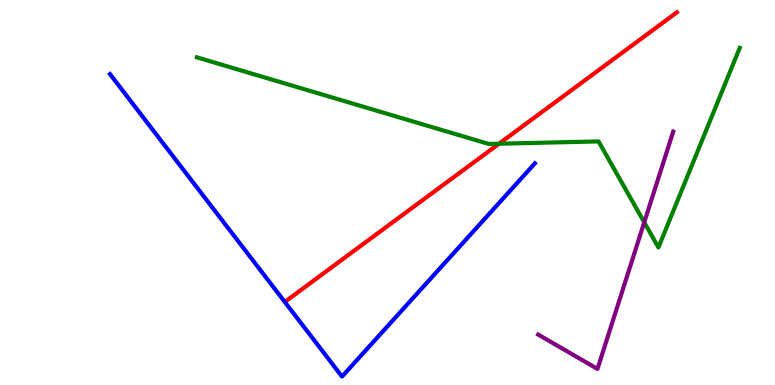[{'lines': ['blue', 'red'], 'intersections': []}, {'lines': ['green', 'red'], 'intersections': [{'x': 6.44, 'y': 6.27}]}, {'lines': ['purple', 'red'], 'intersections': []}, {'lines': ['blue', 'green'], 'intersections': []}, {'lines': ['blue', 'purple'], 'intersections': []}, {'lines': ['green', 'purple'], 'intersections': [{'x': 8.31, 'y': 4.22}]}]